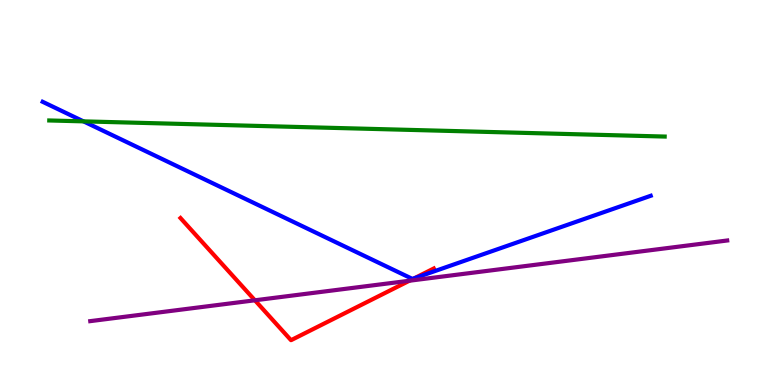[{'lines': ['blue', 'red'], 'intersections': [{'x': 5.35, 'y': 2.77}]}, {'lines': ['green', 'red'], 'intersections': []}, {'lines': ['purple', 'red'], 'intersections': [{'x': 3.29, 'y': 2.2}, {'x': 5.28, 'y': 2.71}]}, {'lines': ['blue', 'green'], 'intersections': [{'x': 1.08, 'y': 6.85}]}, {'lines': ['blue', 'purple'], 'intersections': []}, {'lines': ['green', 'purple'], 'intersections': []}]